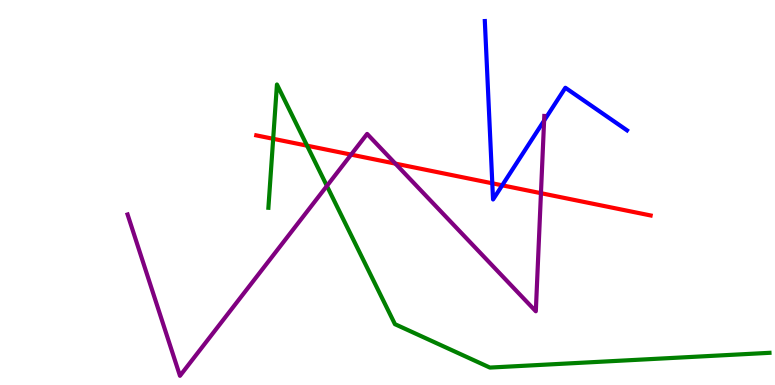[{'lines': ['blue', 'red'], 'intersections': [{'x': 6.35, 'y': 5.24}, {'x': 6.48, 'y': 5.19}]}, {'lines': ['green', 'red'], 'intersections': [{'x': 3.52, 'y': 6.39}, {'x': 3.96, 'y': 6.22}]}, {'lines': ['purple', 'red'], 'intersections': [{'x': 4.53, 'y': 5.98}, {'x': 5.1, 'y': 5.75}, {'x': 6.98, 'y': 4.98}]}, {'lines': ['blue', 'green'], 'intersections': []}, {'lines': ['blue', 'purple'], 'intersections': [{'x': 7.02, 'y': 6.87}]}, {'lines': ['green', 'purple'], 'intersections': [{'x': 4.22, 'y': 5.17}]}]